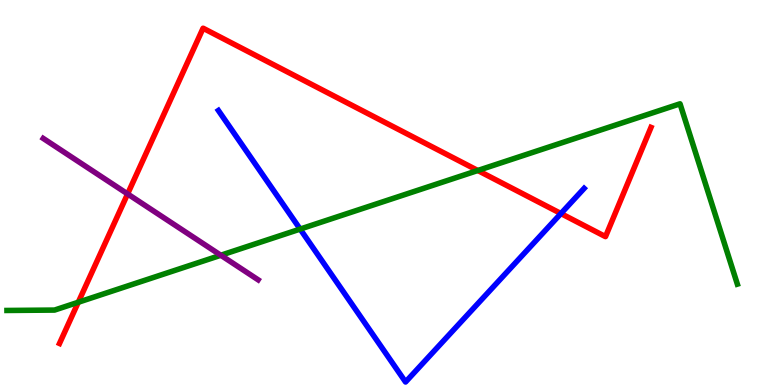[{'lines': ['blue', 'red'], 'intersections': [{'x': 7.24, 'y': 4.45}]}, {'lines': ['green', 'red'], 'intersections': [{'x': 1.01, 'y': 2.15}, {'x': 6.17, 'y': 5.57}]}, {'lines': ['purple', 'red'], 'intersections': [{'x': 1.65, 'y': 4.96}]}, {'lines': ['blue', 'green'], 'intersections': [{'x': 3.87, 'y': 4.05}]}, {'lines': ['blue', 'purple'], 'intersections': []}, {'lines': ['green', 'purple'], 'intersections': [{'x': 2.85, 'y': 3.37}]}]